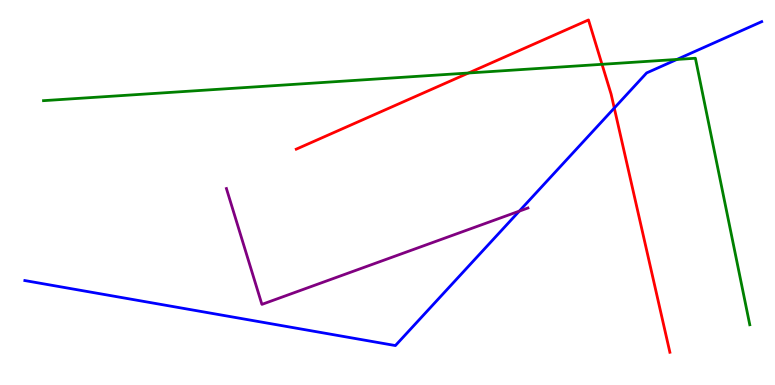[{'lines': ['blue', 'red'], 'intersections': [{'x': 7.93, 'y': 7.19}]}, {'lines': ['green', 'red'], 'intersections': [{'x': 6.05, 'y': 8.1}, {'x': 7.77, 'y': 8.33}]}, {'lines': ['purple', 'red'], 'intersections': []}, {'lines': ['blue', 'green'], 'intersections': [{'x': 8.73, 'y': 8.46}]}, {'lines': ['blue', 'purple'], 'intersections': [{'x': 6.7, 'y': 4.52}]}, {'lines': ['green', 'purple'], 'intersections': []}]